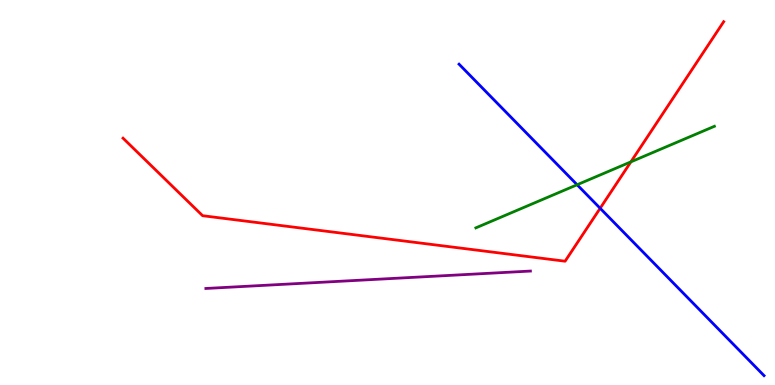[{'lines': ['blue', 'red'], 'intersections': [{'x': 7.74, 'y': 4.59}]}, {'lines': ['green', 'red'], 'intersections': [{'x': 8.14, 'y': 5.8}]}, {'lines': ['purple', 'red'], 'intersections': []}, {'lines': ['blue', 'green'], 'intersections': [{'x': 7.45, 'y': 5.2}]}, {'lines': ['blue', 'purple'], 'intersections': []}, {'lines': ['green', 'purple'], 'intersections': []}]